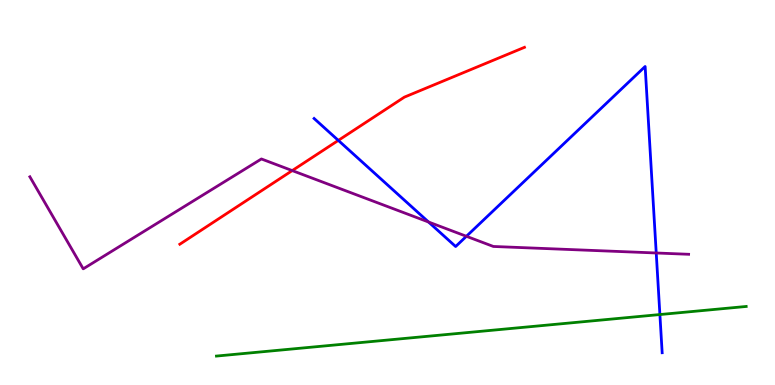[{'lines': ['blue', 'red'], 'intersections': [{'x': 4.37, 'y': 6.35}]}, {'lines': ['green', 'red'], 'intersections': []}, {'lines': ['purple', 'red'], 'intersections': [{'x': 3.77, 'y': 5.57}]}, {'lines': ['blue', 'green'], 'intersections': [{'x': 8.51, 'y': 1.83}]}, {'lines': ['blue', 'purple'], 'intersections': [{'x': 5.53, 'y': 4.23}, {'x': 6.02, 'y': 3.86}, {'x': 8.47, 'y': 3.43}]}, {'lines': ['green', 'purple'], 'intersections': []}]